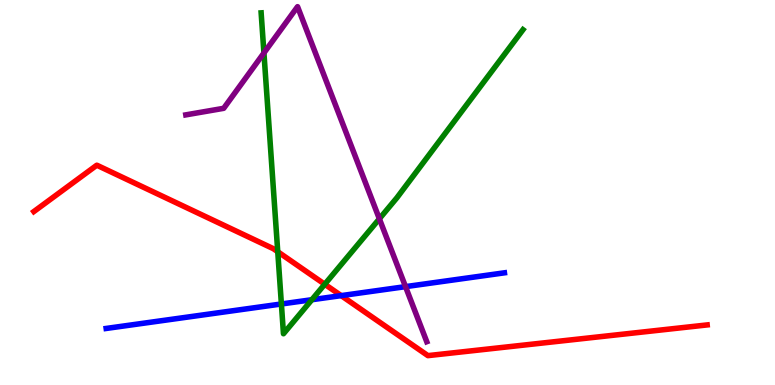[{'lines': ['blue', 'red'], 'intersections': [{'x': 4.4, 'y': 2.32}]}, {'lines': ['green', 'red'], 'intersections': [{'x': 3.58, 'y': 3.46}, {'x': 4.19, 'y': 2.62}]}, {'lines': ['purple', 'red'], 'intersections': []}, {'lines': ['blue', 'green'], 'intersections': [{'x': 3.63, 'y': 2.1}, {'x': 4.02, 'y': 2.22}]}, {'lines': ['blue', 'purple'], 'intersections': [{'x': 5.23, 'y': 2.55}]}, {'lines': ['green', 'purple'], 'intersections': [{'x': 3.41, 'y': 8.62}, {'x': 4.89, 'y': 4.32}]}]